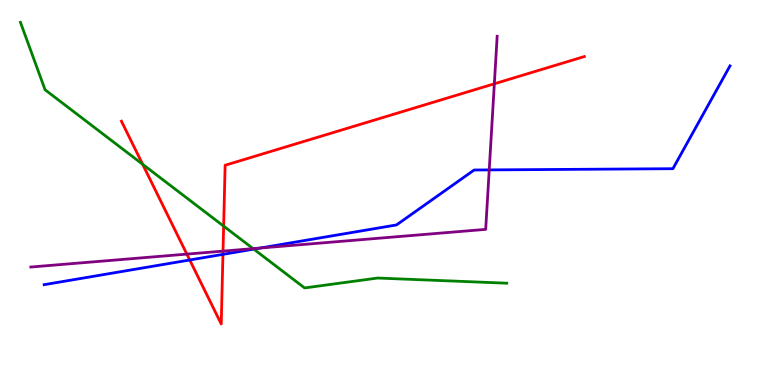[{'lines': ['blue', 'red'], 'intersections': [{'x': 2.45, 'y': 3.25}, {'x': 2.88, 'y': 3.39}]}, {'lines': ['green', 'red'], 'intersections': [{'x': 1.84, 'y': 5.73}, {'x': 2.89, 'y': 4.13}]}, {'lines': ['purple', 'red'], 'intersections': [{'x': 2.41, 'y': 3.4}, {'x': 2.88, 'y': 3.48}, {'x': 6.38, 'y': 7.82}]}, {'lines': ['blue', 'green'], 'intersections': [{'x': 3.27, 'y': 3.53}]}, {'lines': ['blue', 'purple'], 'intersections': [{'x': 3.36, 'y': 3.56}, {'x': 6.31, 'y': 5.59}]}, {'lines': ['green', 'purple'], 'intersections': [{'x': 3.27, 'y': 3.54}]}]